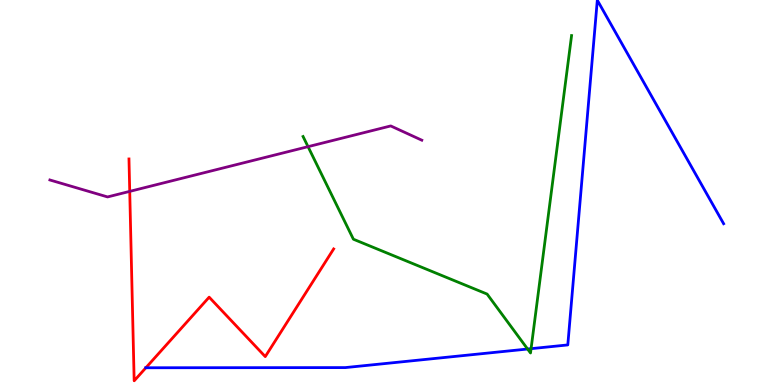[{'lines': ['blue', 'red'], 'intersections': [{'x': 1.88, 'y': 0.448}]}, {'lines': ['green', 'red'], 'intersections': []}, {'lines': ['purple', 'red'], 'intersections': [{'x': 1.67, 'y': 5.03}]}, {'lines': ['blue', 'green'], 'intersections': [{'x': 6.81, 'y': 0.935}, {'x': 6.85, 'y': 0.944}]}, {'lines': ['blue', 'purple'], 'intersections': []}, {'lines': ['green', 'purple'], 'intersections': [{'x': 3.97, 'y': 6.19}]}]